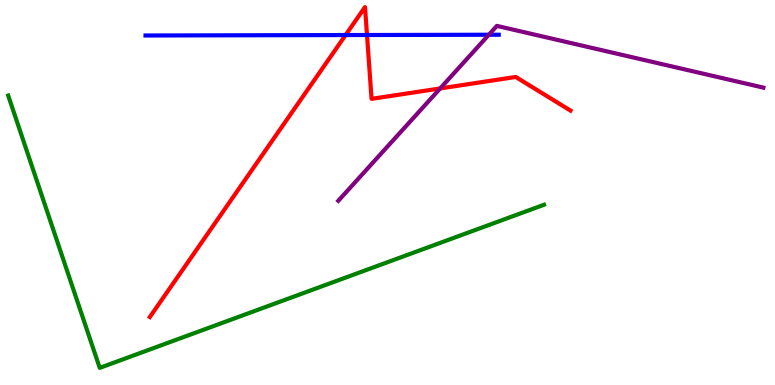[{'lines': ['blue', 'red'], 'intersections': [{'x': 4.46, 'y': 9.09}, {'x': 4.74, 'y': 9.09}]}, {'lines': ['green', 'red'], 'intersections': []}, {'lines': ['purple', 'red'], 'intersections': [{'x': 5.68, 'y': 7.7}]}, {'lines': ['blue', 'green'], 'intersections': []}, {'lines': ['blue', 'purple'], 'intersections': [{'x': 6.31, 'y': 9.1}]}, {'lines': ['green', 'purple'], 'intersections': []}]